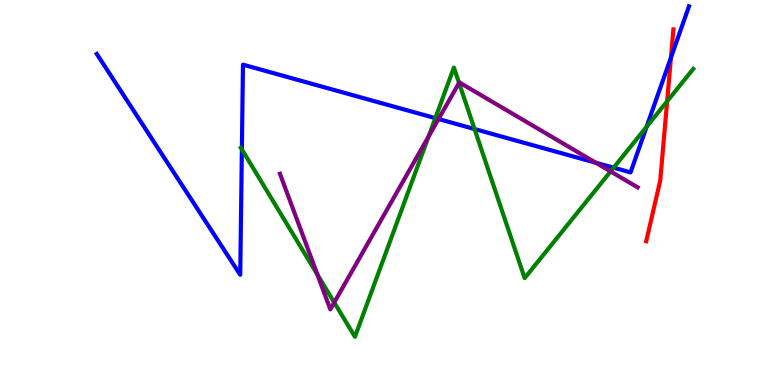[{'lines': ['blue', 'red'], 'intersections': [{'x': 8.66, 'y': 8.51}]}, {'lines': ['green', 'red'], 'intersections': [{'x': 8.61, 'y': 7.37}]}, {'lines': ['purple', 'red'], 'intersections': []}, {'lines': ['blue', 'green'], 'intersections': [{'x': 3.12, 'y': 6.12}, {'x': 5.62, 'y': 6.93}, {'x': 6.12, 'y': 6.65}, {'x': 7.92, 'y': 5.64}, {'x': 8.34, 'y': 6.71}]}, {'lines': ['blue', 'purple'], 'intersections': [{'x': 5.66, 'y': 6.91}, {'x': 7.69, 'y': 5.77}]}, {'lines': ['green', 'purple'], 'intersections': [{'x': 4.1, 'y': 2.87}, {'x': 4.31, 'y': 2.14}, {'x': 5.53, 'y': 6.45}, {'x': 5.92, 'y': 7.85}, {'x': 7.88, 'y': 5.55}]}]